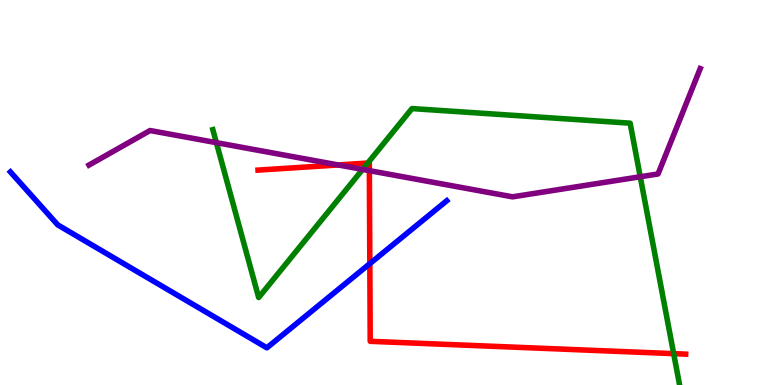[{'lines': ['blue', 'red'], 'intersections': [{'x': 4.77, 'y': 3.15}]}, {'lines': ['green', 'red'], 'intersections': [{'x': 4.75, 'y': 5.77}, {'x': 8.69, 'y': 0.814}]}, {'lines': ['purple', 'red'], 'intersections': [{'x': 4.36, 'y': 5.72}, {'x': 4.77, 'y': 5.57}]}, {'lines': ['blue', 'green'], 'intersections': []}, {'lines': ['blue', 'purple'], 'intersections': []}, {'lines': ['green', 'purple'], 'intersections': [{'x': 2.79, 'y': 6.29}, {'x': 4.68, 'y': 5.6}, {'x': 8.26, 'y': 5.41}]}]